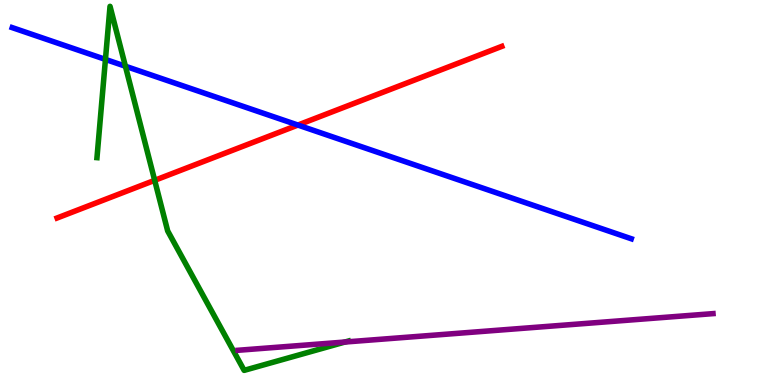[{'lines': ['blue', 'red'], 'intersections': [{'x': 3.84, 'y': 6.75}]}, {'lines': ['green', 'red'], 'intersections': [{'x': 2.0, 'y': 5.32}]}, {'lines': ['purple', 'red'], 'intersections': []}, {'lines': ['blue', 'green'], 'intersections': [{'x': 1.36, 'y': 8.46}, {'x': 1.62, 'y': 8.28}]}, {'lines': ['blue', 'purple'], 'intersections': []}, {'lines': ['green', 'purple'], 'intersections': [{'x': 4.45, 'y': 1.12}]}]